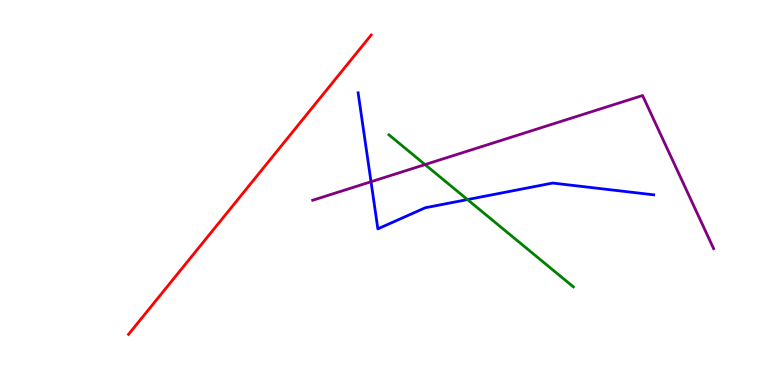[{'lines': ['blue', 'red'], 'intersections': []}, {'lines': ['green', 'red'], 'intersections': []}, {'lines': ['purple', 'red'], 'intersections': []}, {'lines': ['blue', 'green'], 'intersections': [{'x': 6.03, 'y': 4.82}]}, {'lines': ['blue', 'purple'], 'intersections': [{'x': 4.79, 'y': 5.28}]}, {'lines': ['green', 'purple'], 'intersections': [{'x': 5.48, 'y': 5.73}]}]